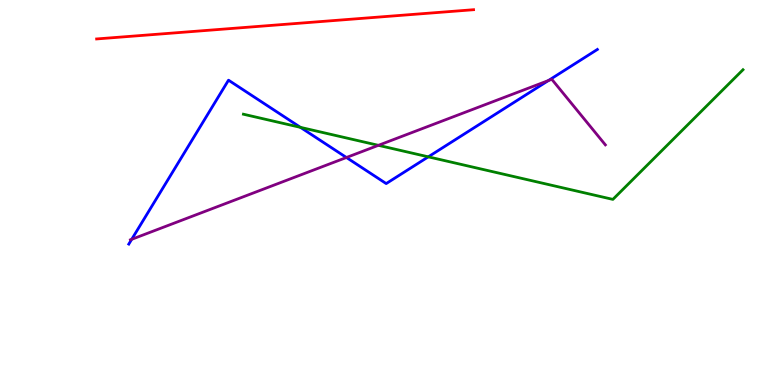[{'lines': ['blue', 'red'], 'intersections': []}, {'lines': ['green', 'red'], 'intersections': []}, {'lines': ['purple', 'red'], 'intersections': []}, {'lines': ['blue', 'green'], 'intersections': [{'x': 3.88, 'y': 6.69}, {'x': 5.53, 'y': 5.93}]}, {'lines': ['blue', 'purple'], 'intersections': [{'x': 1.7, 'y': 3.78}, {'x': 4.47, 'y': 5.91}, {'x': 7.08, 'y': 7.91}]}, {'lines': ['green', 'purple'], 'intersections': [{'x': 4.88, 'y': 6.23}]}]